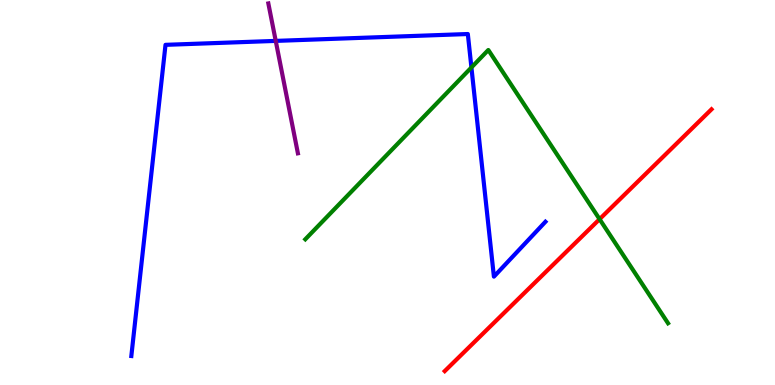[{'lines': ['blue', 'red'], 'intersections': []}, {'lines': ['green', 'red'], 'intersections': [{'x': 7.74, 'y': 4.31}]}, {'lines': ['purple', 'red'], 'intersections': []}, {'lines': ['blue', 'green'], 'intersections': [{'x': 6.08, 'y': 8.25}]}, {'lines': ['blue', 'purple'], 'intersections': [{'x': 3.56, 'y': 8.94}]}, {'lines': ['green', 'purple'], 'intersections': []}]